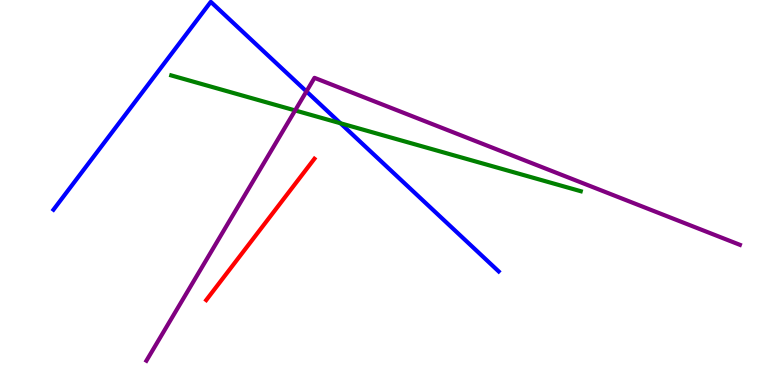[{'lines': ['blue', 'red'], 'intersections': []}, {'lines': ['green', 'red'], 'intersections': []}, {'lines': ['purple', 'red'], 'intersections': []}, {'lines': ['blue', 'green'], 'intersections': [{'x': 4.39, 'y': 6.8}]}, {'lines': ['blue', 'purple'], 'intersections': [{'x': 3.95, 'y': 7.63}]}, {'lines': ['green', 'purple'], 'intersections': [{'x': 3.81, 'y': 7.13}]}]